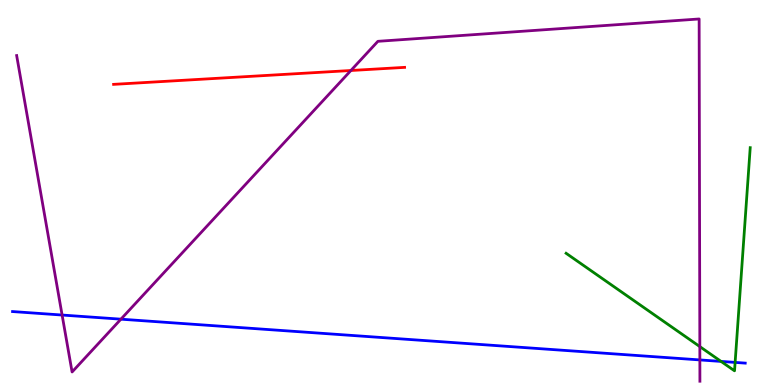[{'lines': ['blue', 'red'], 'intersections': []}, {'lines': ['green', 'red'], 'intersections': []}, {'lines': ['purple', 'red'], 'intersections': [{'x': 4.53, 'y': 8.17}]}, {'lines': ['blue', 'green'], 'intersections': [{'x': 9.3, 'y': 0.613}, {'x': 9.49, 'y': 0.587}]}, {'lines': ['blue', 'purple'], 'intersections': [{'x': 0.801, 'y': 1.82}, {'x': 1.56, 'y': 1.71}, {'x': 9.03, 'y': 0.651}]}, {'lines': ['green', 'purple'], 'intersections': [{'x': 9.03, 'y': 0.997}]}]